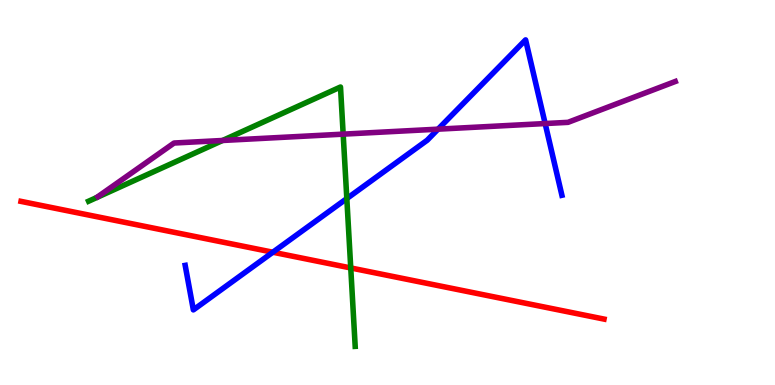[{'lines': ['blue', 'red'], 'intersections': [{'x': 3.52, 'y': 3.45}]}, {'lines': ['green', 'red'], 'intersections': [{'x': 4.53, 'y': 3.04}]}, {'lines': ['purple', 'red'], 'intersections': []}, {'lines': ['blue', 'green'], 'intersections': [{'x': 4.48, 'y': 4.84}]}, {'lines': ['blue', 'purple'], 'intersections': [{'x': 5.65, 'y': 6.65}, {'x': 7.03, 'y': 6.79}]}, {'lines': ['green', 'purple'], 'intersections': [{'x': 2.87, 'y': 6.35}, {'x': 4.43, 'y': 6.52}]}]